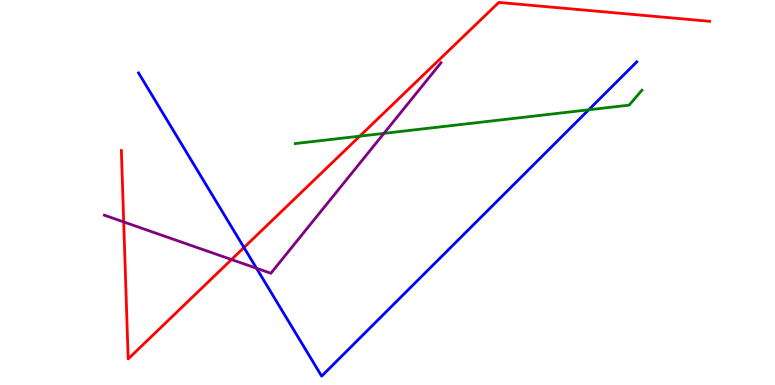[{'lines': ['blue', 'red'], 'intersections': [{'x': 3.15, 'y': 3.57}]}, {'lines': ['green', 'red'], 'intersections': [{'x': 4.64, 'y': 6.46}]}, {'lines': ['purple', 'red'], 'intersections': [{'x': 1.6, 'y': 4.24}, {'x': 2.99, 'y': 3.26}]}, {'lines': ['blue', 'green'], 'intersections': [{'x': 7.6, 'y': 7.15}]}, {'lines': ['blue', 'purple'], 'intersections': [{'x': 3.31, 'y': 3.03}]}, {'lines': ['green', 'purple'], 'intersections': [{'x': 4.95, 'y': 6.54}]}]